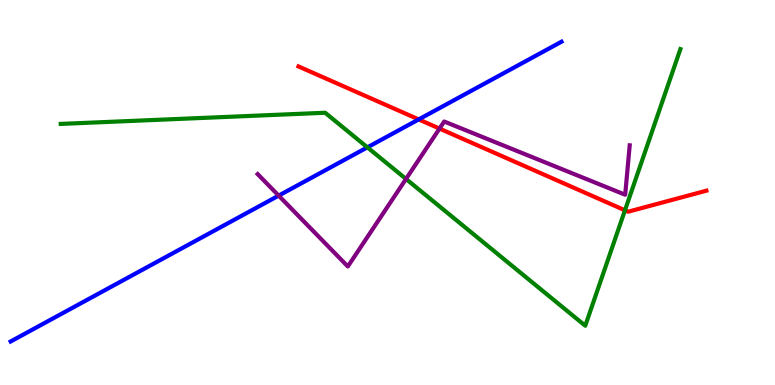[{'lines': ['blue', 'red'], 'intersections': [{'x': 5.4, 'y': 6.9}]}, {'lines': ['green', 'red'], 'intersections': [{'x': 8.06, 'y': 4.54}]}, {'lines': ['purple', 'red'], 'intersections': [{'x': 5.67, 'y': 6.66}]}, {'lines': ['blue', 'green'], 'intersections': [{'x': 4.74, 'y': 6.17}]}, {'lines': ['blue', 'purple'], 'intersections': [{'x': 3.6, 'y': 4.92}]}, {'lines': ['green', 'purple'], 'intersections': [{'x': 5.24, 'y': 5.35}]}]